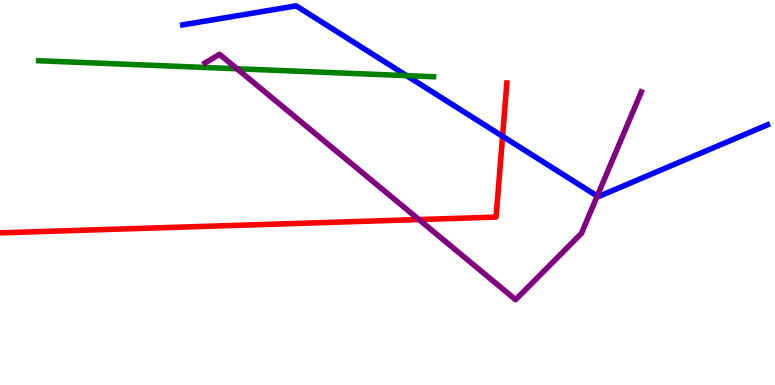[{'lines': ['blue', 'red'], 'intersections': [{'x': 6.48, 'y': 6.46}]}, {'lines': ['green', 'red'], 'intersections': []}, {'lines': ['purple', 'red'], 'intersections': [{'x': 5.41, 'y': 4.3}]}, {'lines': ['blue', 'green'], 'intersections': [{'x': 5.25, 'y': 8.04}]}, {'lines': ['blue', 'purple'], 'intersections': [{'x': 7.71, 'y': 4.91}]}, {'lines': ['green', 'purple'], 'intersections': [{'x': 3.06, 'y': 8.21}]}]